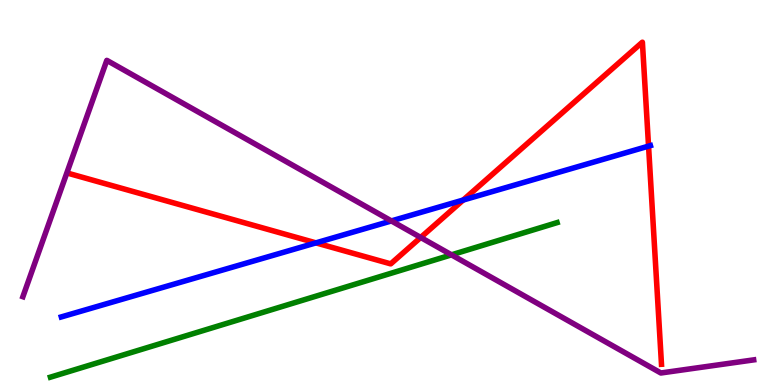[{'lines': ['blue', 'red'], 'intersections': [{'x': 4.08, 'y': 3.69}, {'x': 5.98, 'y': 4.8}, {'x': 8.37, 'y': 6.2}]}, {'lines': ['green', 'red'], 'intersections': []}, {'lines': ['purple', 'red'], 'intersections': [{'x': 5.43, 'y': 3.83}]}, {'lines': ['blue', 'green'], 'intersections': []}, {'lines': ['blue', 'purple'], 'intersections': [{'x': 5.05, 'y': 4.26}]}, {'lines': ['green', 'purple'], 'intersections': [{'x': 5.83, 'y': 3.38}]}]